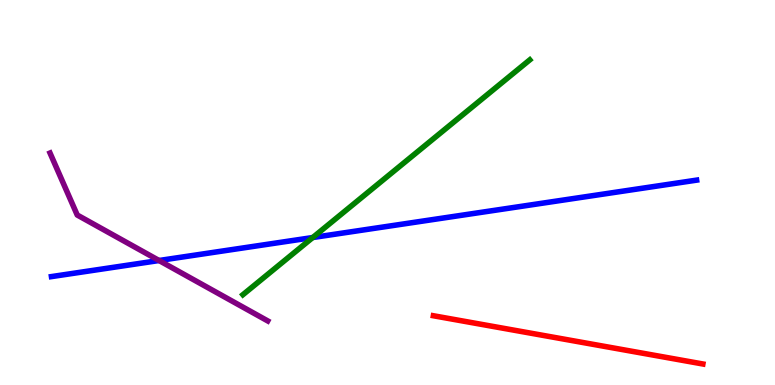[{'lines': ['blue', 'red'], 'intersections': []}, {'lines': ['green', 'red'], 'intersections': []}, {'lines': ['purple', 'red'], 'intersections': []}, {'lines': ['blue', 'green'], 'intersections': [{'x': 4.04, 'y': 3.83}]}, {'lines': ['blue', 'purple'], 'intersections': [{'x': 2.05, 'y': 3.23}]}, {'lines': ['green', 'purple'], 'intersections': []}]